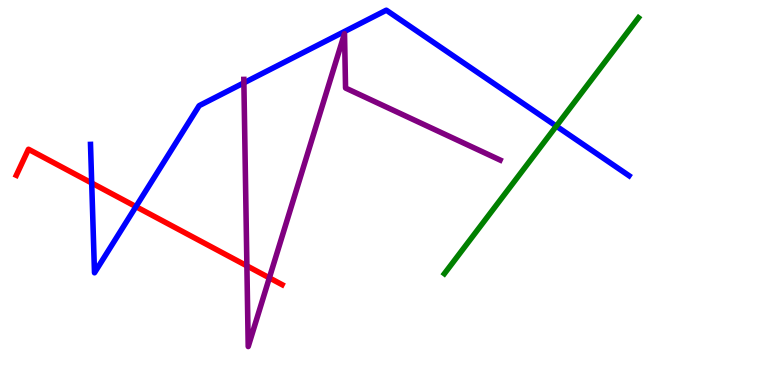[{'lines': ['blue', 'red'], 'intersections': [{'x': 1.18, 'y': 5.25}, {'x': 1.75, 'y': 4.63}]}, {'lines': ['green', 'red'], 'intersections': []}, {'lines': ['purple', 'red'], 'intersections': [{'x': 3.19, 'y': 3.09}, {'x': 3.48, 'y': 2.78}]}, {'lines': ['blue', 'green'], 'intersections': [{'x': 7.18, 'y': 6.72}]}, {'lines': ['blue', 'purple'], 'intersections': [{'x': 3.15, 'y': 7.85}]}, {'lines': ['green', 'purple'], 'intersections': []}]